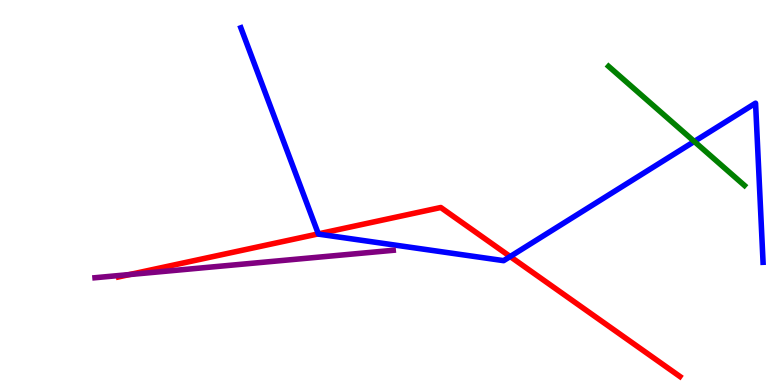[{'lines': ['blue', 'red'], 'intersections': [{'x': 4.11, 'y': 3.93}, {'x': 6.58, 'y': 3.34}]}, {'lines': ['green', 'red'], 'intersections': []}, {'lines': ['purple', 'red'], 'intersections': [{'x': 1.67, 'y': 2.87}]}, {'lines': ['blue', 'green'], 'intersections': [{'x': 8.96, 'y': 6.33}]}, {'lines': ['blue', 'purple'], 'intersections': []}, {'lines': ['green', 'purple'], 'intersections': []}]